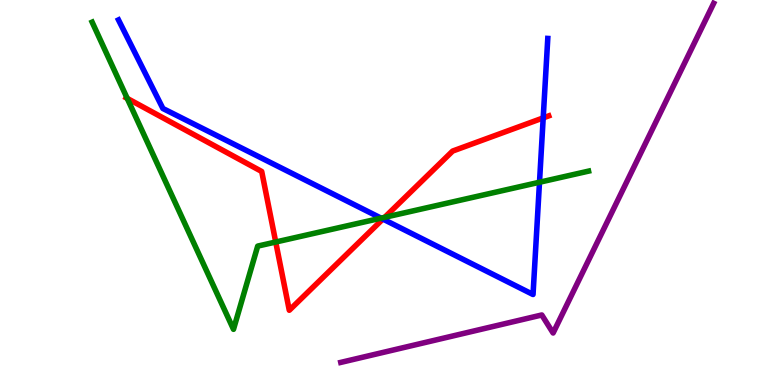[{'lines': ['blue', 'red'], 'intersections': [{'x': 4.94, 'y': 4.31}, {'x': 7.01, 'y': 6.94}]}, {'lines': ['green', 'red'], 'intersections': [{'x': 1.64, 'y': 7.44}, {'x': 3.56, 'y': 3.71}, {'x': 4.96, 'y': 4.36}]}, {'lines': ['purple', 'red'], 'intersections': []}, {'lines': ['blue', 'green'], 'intersections': [{'x': 4.92, 'y': 4.33}, {'x': 6.96, 'y': 5.27}]}, {'lines': ['blue', 'purple'], 'intersections': []}, {'lines': ['green', 'purple'], 'intersections': []}]